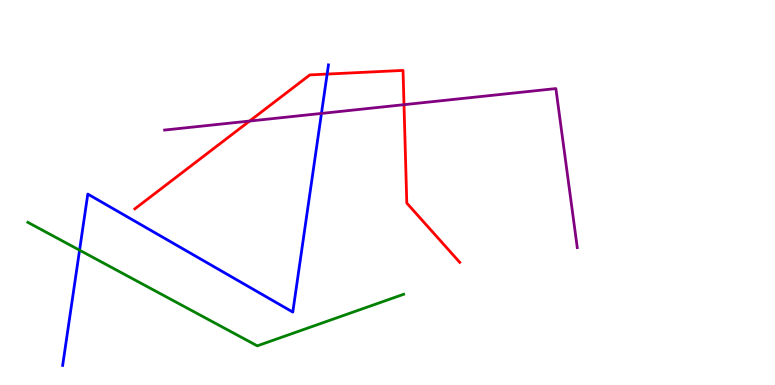[{'lines': ['blue', 'red'], 'intersections': [{'x': 4.22, 'y': 8.08}]}, {'lines': ['green', 'red'], 'intersections': []}, {'lines': ['purple', 'red'], 'intersections': [{'x': 3.22, 'y': 6.86}, {'x': 5.21, 'y': 7.28}]}, {'lines': ['blue', 'green'], 'intersections': [{'x': 1.03, 'y': 3.5}]}, {'lines': ['blue', 'purple'], 'intersections': [{'x': 4.15, 'y': 7.05}]}, {'lines': ['green', 'purple'], 'intersections': []}]